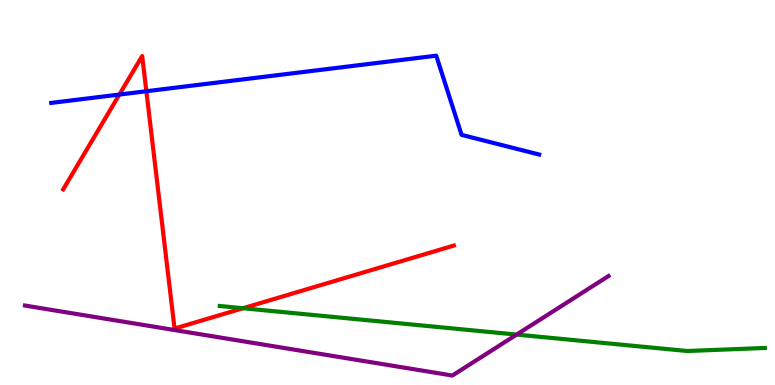[{'lines': ['blue', 'red'], 'intersections': [{'x': 1.54, 'y': 7.54}, {'x': 1.89, 'y': 7.63}]}, {'lines': ['green', 'red'], 'intersections': [{'x': 3.14, 'y': 1.99}]}, {'lines': ['purple', 'red'], 'intersections': []}, {'lines': ['blue', 'green'], 'intersections': []}, {'lines': ['blue', 'purple'], 'intersections': []}, {'lines': ['green', 'purple'], 'intersections': [{'x': 6.67, 'y': 1.31}]}]